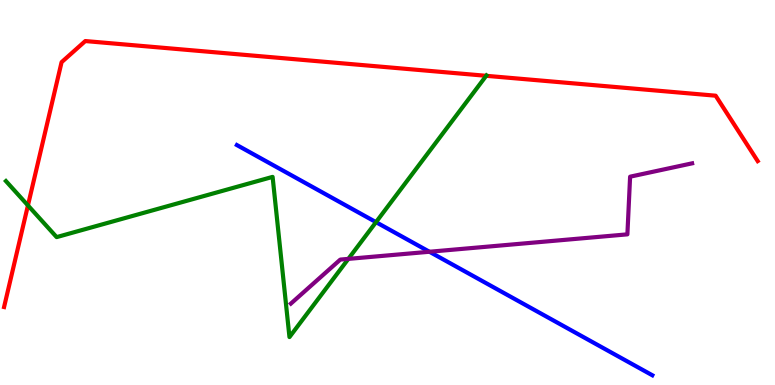[{'lines': ['blue', 'red'], 'intersections': []}, {'lines': ['green', 'red'], 'intersections': [{'x': 0.361, 'y': 4.66}, {'x': 6.27, 'y': 8.03}]}, {'lines': ['purple', 'red'], 'intersections': []}, {'lines': ['blue', 'green'], 'intersections': [{'x': 4.85, 'y': 4.23}]}, {'lines': ['blue', 'purple'], 'intersections': [{'x': 5.54, 'y': 3.46}]}, {'lines': ['green', 'purple'], 'intersections': [{'x': 4.49, 'y': 3.28}]}]